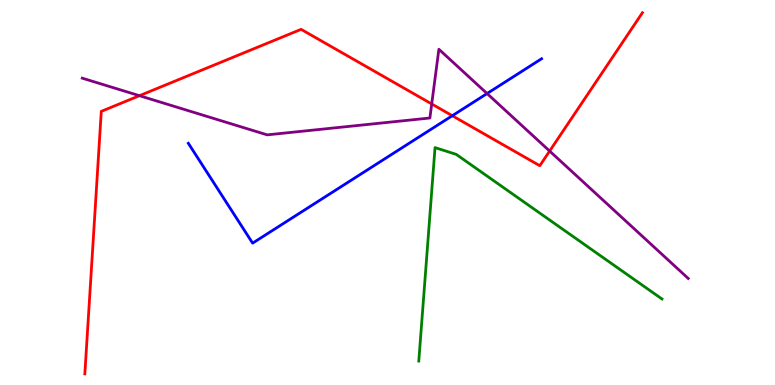[{'lines': ['blue', 'red'], 'intersections': [{'x': 5.84, 'y': 6.99}]}, {'lines': ['green', 'red'], 'intersections': []}, {'lines': ['purple', 'red'], 'intersections': [{'x': 1.8, 'y': 7.51}, {'x': 5.57, 'y': 7.3}, {'x': 7.09, 'y': 6.08}]}, {'lines': ['blue', 'green'], 'intersections': []}, {'lines': ['blue', 'purple'], 'intersections': [{'x': 6.28, 'y': 7.57}]}, {'lines': ['green', 'purple'], 'intersections': []}]